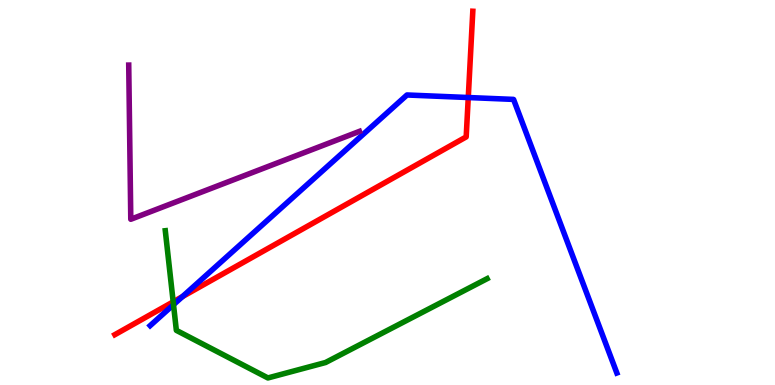[{'lines': ['blue', 'red'], 'intersections': [{'x': 2.35, 'y': 2.3}, {'x': 6.04, 'y': 7.47}]}, {'lines': ['green', 'red'], 'intersections': [{'x': 2.23, 'y': 2.16}]}, {'lines': ['purple', 'red'], 'intersections': []}, {'lines': ['blue', 'green'], 'intersections': [{'x': 2.24, 'y': 2.09}]}, {'lines': ['blue', 'purple'], 'intersections': []}, {'lines': ['green', 'purple'], 'intersections': []}]